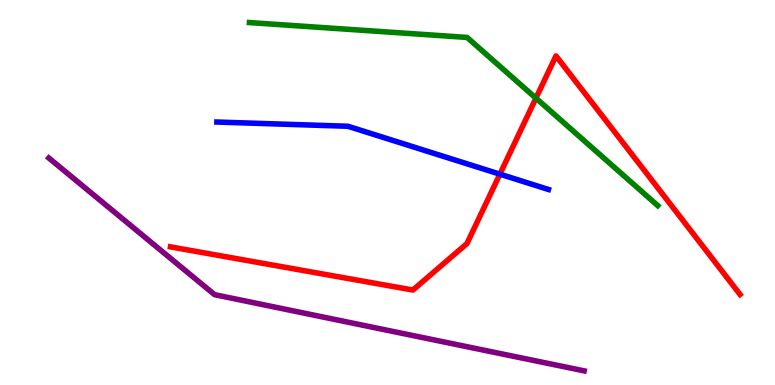[{'lines': ['blue', 'red'], 'intersections': [{'x': 6.45, 'y': 5.48}]}, {'lines': ['green', 'red'], 'intersections': [{'x': 6.92, 'y': 7.45}]}, {'lines': ['purple', 'red'], 'intersections': []}, {'lines': ['blue', 'green'], 'intersections': []}, {'lines': ['blue', 'purple'], 'intersections': []}, {'lines': ['green', 'purple'], 'intersections': []}]